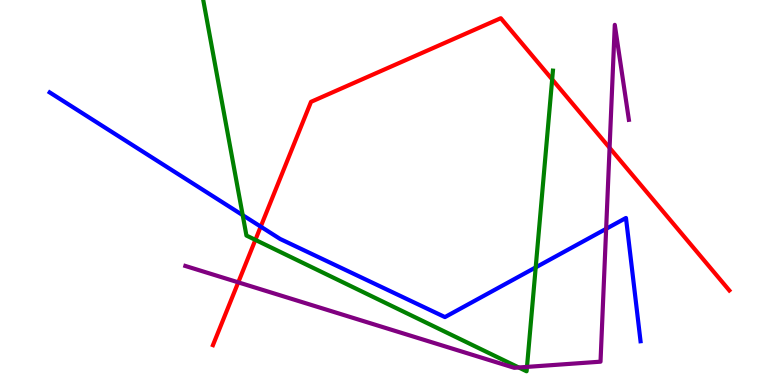[{'lines': ['blue', 'red'], 'intersections': [{'x': 3.36, 'y': 4.11}]}, {'lines': ['green', 'red'], 'intersections': [{'x': 3.3, 'y': 3.77}, {'x': 7.12, 'y': 7.94}]}, {'lines': ['purple', 'red'], 'intersections': [{'x': 3.07, 'y': 2.67}, {'x': 7.87, 'y': 6.16}]}, {'lines': ['blue', 'green'], 'intersections': [{'x': 3.13, 'y': 4.41}, {'x': 6.91, 'y': 3.05}]}, {'lines': ['blue', 'purple'], 'intersections': [{'x': 7.82, 'y': 4.06}]}, {'lines': ['green', 'purple'], 'intersections': [{'x': 6.69, 'y': 0.455}, {'x': 6.8, 'y': 0.47}]}]